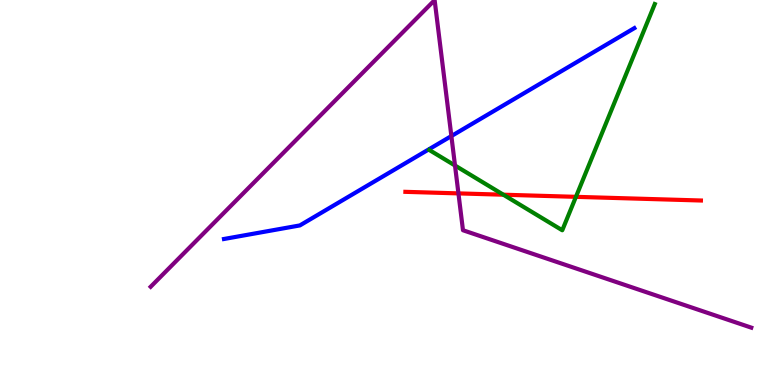[{'lines': ['blue', 'red'], 'intersections': []}, {'lines': ['green', 'red'], 'intersections': [{'x': 6.5, 'y': 4.94}, {'x': 7.43, 'y': 4.89}]}, {'lines': ['purple', 'red'], 'intersections': [{'x': 5.92, 'y': 4.98}]}, {'lines': ['blue', 'green'], 'intersections': []}, {'lines': ['blue', 'purple'], 'intersections': [{'x': 5.82, 'y': 6.47}]}, {'lines': ['green', 'purple'], 'intersections': [{'x': 5.87, 'y': 5.7}]}]